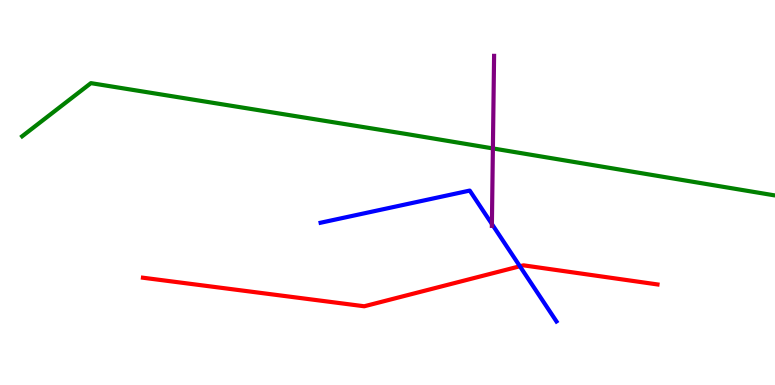[{'lines': ['blue', 'red'], 'intersections': [{'x': 6.71, 'y': 3.08}]}, {'lines': ['green', 'red'], 'intersections': []}, {'lines': ['purple', 'red'], 'intersections': []}, {'lines': ['blue', 'green'], 'intersections': []}, {'lines': ['blue', 'purple'], 'intersections': [{'x': 6.35, 'y': 4.18}]}, {'lines': ['green', 'purple'], 'intersections': [{'x': 6.36, 'y': 6.14}]}]